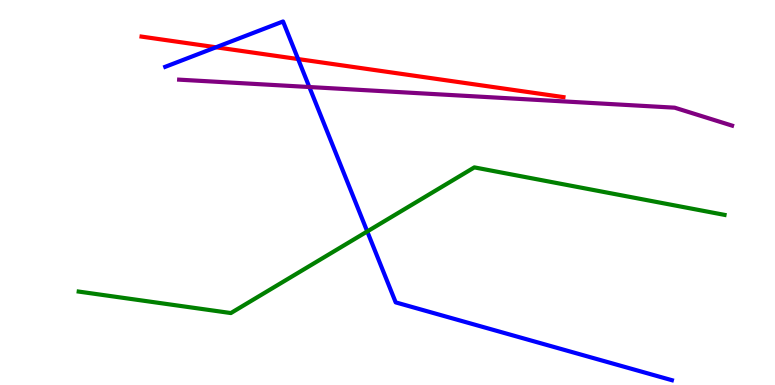[{'lines': ['blue', 'red'], 'intersections': [{'x': 2.79, 'y': 8.77}, {'x': 3.85, 'y': 8.47}]}, {'lines': ['green', 'red'], 'intersections': []}, {'lines': ['purple', 'red'], 'intersections': []}, {'lines': ['blue', 'green'], 'intersections': [{'x': 4.74, 'y': 3.99}]}, {'lines': ['blue', 'purple'], 'intersections': [{'x': 3.99, 'y': 7.74}]}, {'lines': ['green', 'purple'], 'intersections': []}]